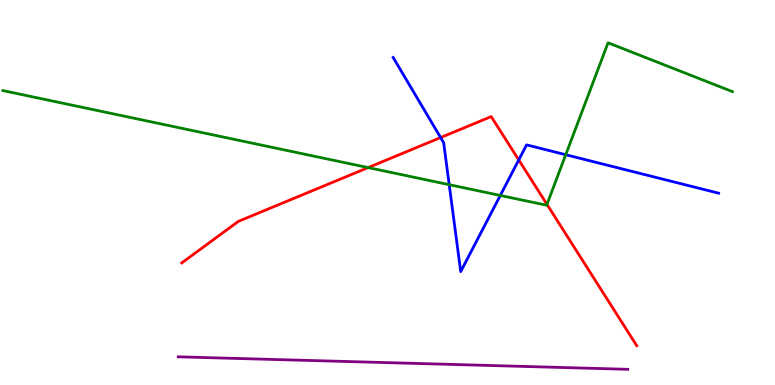[{'lines': ['blue', 'red'], 'intersections': [{'x': 5.69, 'y': 6.43}, {'x': 6.69, 'y': 5.85}]}, {'lines': ['green', 'red'], 'intersections': [{'x': 4.75, 'y': 5.65}, {'x': 7.06, 'y': 4.69}]}, {'lines': ['purple', 'red'], 'intersections': []}, {'lines': ['blue', 'green'], 'intersections': [{'x': 5.8, 'y': 5.2}, {'x': 6.46, 'y': 4.92}, {'x': 7.3, 'y': 5.98}]}, {'lines': ['blue', 'purple'], 'intersections': []}, {'lines': ['green', 'purple'], 'intersections': []}]